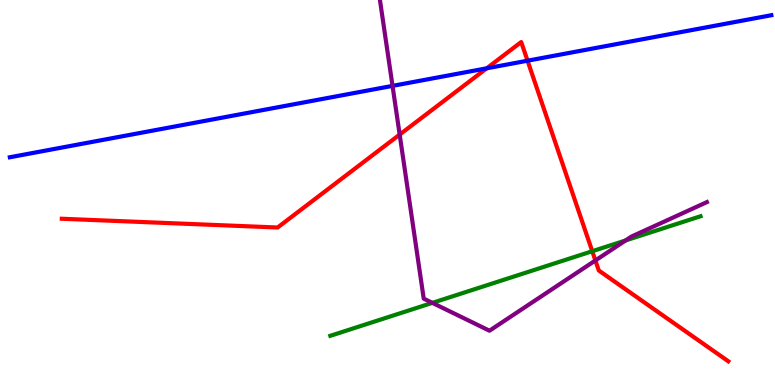[{'lines': ['blue', 'red'], 'intersections': [{'x': 6.28, 'y': 8.23}, {'x': 6.81, 'y': 8.42}]}, {'lines': ['green', 'red'], 'intersections': [{'x': 7.64, 'y': 3.47}]}, {'lines': ['purple', 'red'], 'intersections': [{'x': 5.16, 'y': 6.5}, {'x': 7.68, 'y': 3.23}]}, {'lines': ['blue', 'green'], 'intersections': []}, {'lines': ['blue', 'purple'], 'intersections': [{'x': 5.06, 'y': 7.77}]}, {'lines': ['green', 'purple'], 'intersections': [{'x': 5.58, 'y': 2.13}, {'x': 8.07, 'y': 3.75}]}]